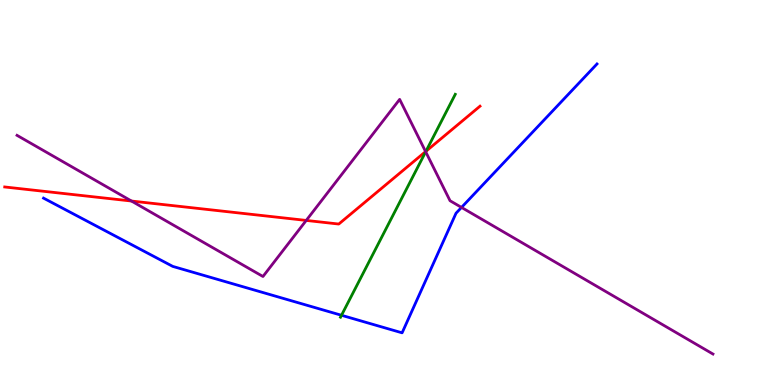[{'lines': ['blue', 'red'], 'intersections': []}, {'lines': ['green', 'red'], 'intersections': [{'x': 5.5, 'y': 6.07}]}, {'lines': ['purple', 'red'], 'intersections': [{'x': 1.7, 'y': 4.78}, {'x': 3.95, 'y': 4.27}, {'x': 5.49, 'y': 6.06}]}, {'lines': ['blue', 'green'], 'intersections': [{'x': 4.41, 'y': 1.81}]}, {'lines': ['blue', 'purple'], 'intersections': [{'x': 5.95, 'y': 4.61}]}, {'lines': ['green', 'purple'], 'intersections': [{'x': 5.49, 'y': 6.06}]}]